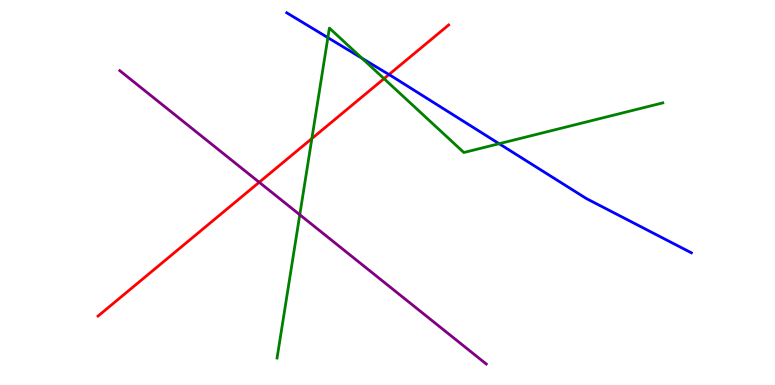[{'lines': ['blue', 'red'], 'intersections': [{'x': 5.02, 'y': 8.06}]}, {'lines': ['green', 'red'], 'intersections': [{'x': 4.02, 'y': 6.4}, {'x': 4.96, 'y': 7.96}]}, {'lines': ['purple', 'red'], 'intersections': [{'x': 3.34, 'y': 5.27}]}, {'lines': ['blue', 'green'], 'intersections': [{'x': 4.23, 'y': 9.02}, {'x': 4.67, 'y': 8.49}, {'x': 6.44, 'y': 6.27}]}, {'lines': ['blue', 'purple'], 'intersections': []}, {'lines': ['green', 'purple'], 'intersections': [{'x': 3.87, 'y': 4.42}]}]